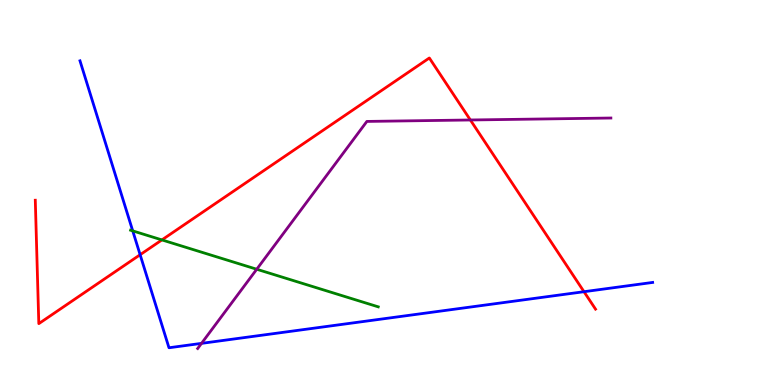[{'lines': ['blue', 'red'], 'intersections': [{'x': 1.81, 'y': 3.38}, {'x': 7.54, 'y': 2.42}]}, {'lines': ['green', 'red'], 'intersections': [{'x': 2.09, 'y': 3.77}]}, {'lines': ['purple', 'red'], 'intersections': [{'x': 6.07, 'y': 6.88}]}, {'lines': ['blue', 'green'], 'intersections': [{'x': 1.71, 'y': 4.0}]}, {'lines': ['blue', 'purple'], 'intersections': [{'x': 2.6, 'y': 1.08}]}, {'lines': ['green', 'purple'], 'intersections': [{'x': 3.31, 'y': 3.01}]}]